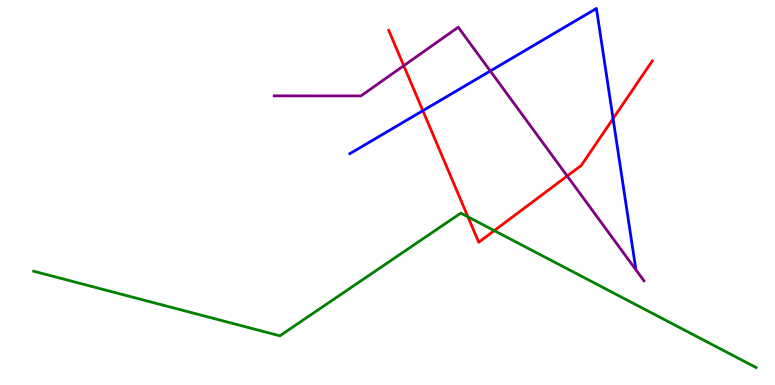[{'lines': ['blue', 'red'], 'intersections': [{'x': 5.46, 'y': 7.12}, {'x': 7.91, 'y': 6.92}]}, {'lines': ['green', 'red'], 'intersections': [{'x': 6.04, 'y': 4.37}, {'x': 6.38, 'y': 4.01}]}, {'lines': ['purple', 'red'], 'intersections': [{'x': 5.21, 'y': 8.29}, {'x': 7.32, 'y': 5.43}]}, {'lines': ['blue', 'green'], 'intersections': []}, {'lines': ['blue', 'purple'], 'intersections': [{'x': 6.33, 'y': 8.16}]}, {'lines': ['green', 'purple'], 'intersections': []}]